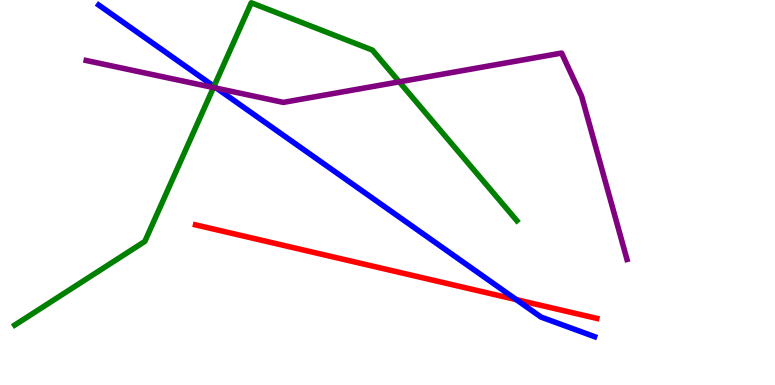[{'lines': ['blue', 'red'], 'intersections': [{'x': 6.66, 'y': 2.22}]}, {'lines': ['green', 'red'], 'intersections': []}, {'lines': ['purple', 'red'], 'intersections': []}, {'lines': ['blue', 'green'], 'intersections': [{'x': 2.76, 'y': 7.76}]}, {'lines': ['blue', 'purple'], 'intersections': [{'x': 2.8, 'y': 7.71}]}, {'lines': ['green', 'purple'], 'intersections': [{'x': 2.75, 'y': 7.73}, {'x': 5.15, 'y': 7.87}]}]